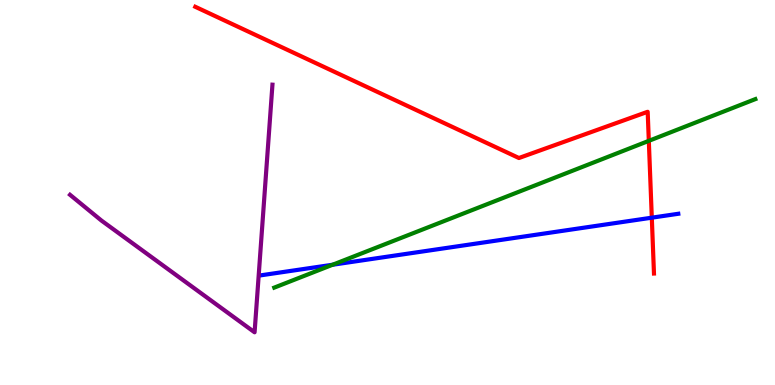[{'lines': ['blue', 'red'], 'intersections': [{'x': 8.41, 'y': 4.35}]}, {'lines': ['green', 'red'], 'intersections': [{'x': 8.37, 'y': 6.34}]}, {'lines': ['purple', 'red'], 'intersections': []}, {'lines': ['blue', 'green'], 'intersections': [{'x': 4.29, 'y': 3.12}]}, {'lines': ['blue', 'purple'], 'intersections': []}, {'lines': ['green', 'purple'], 'intersections': []}]